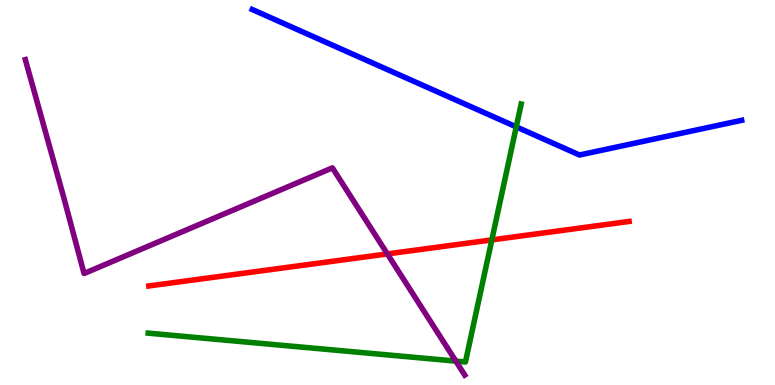[{'lines': ['blue', 'red'], 'intersections': []}, {'lines': ['green', 'red'], 'intersections': [{'x': 6.35, 'y': 3.77}]}, {'lines': ['purple', 'red'], 'intersections': [{'x': 5.0, 'y': 3.4}]}, {'lines': ['blue', 'green'], 'intersections': [{'x': 6.66, 'y': 6.7}]}, {'lines': ['blue', 'purple'], 'intersections': []}, {'lines': ['green', 'purple'], 'intersections': [{'x': 5.88, 'y': 0.62}]}]